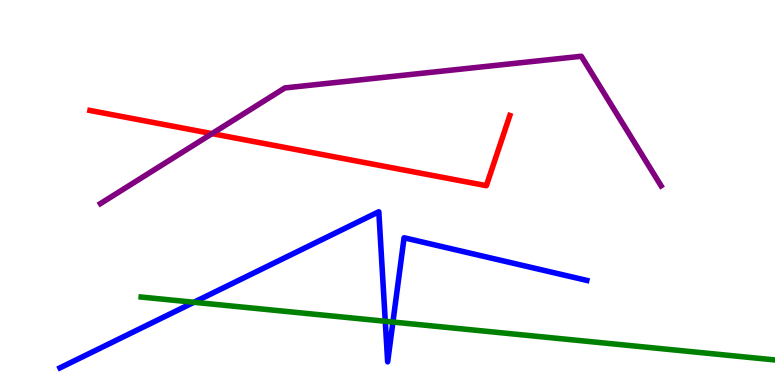[{'lines': ['blue', 'red'], 'intersections': []}, {'lines': ['green', 'red'], 'intersections': []}, {'lines': ['purple', 'red'], 'intersections': [{'x': 2.74, 'y': 6.53}]}, {'lines': ['blue', 'green'], 'intersections': [{'x': 2.5, 'y': 2.15}, {'x': 4.97, 'y': 1.66}, {'x': 5.07, 'y': 1.64}]}, {'lines': ['blue', 'purple'], 'intersections': []}, {'lines': ['green', 'purple'], 'intersections': []}]